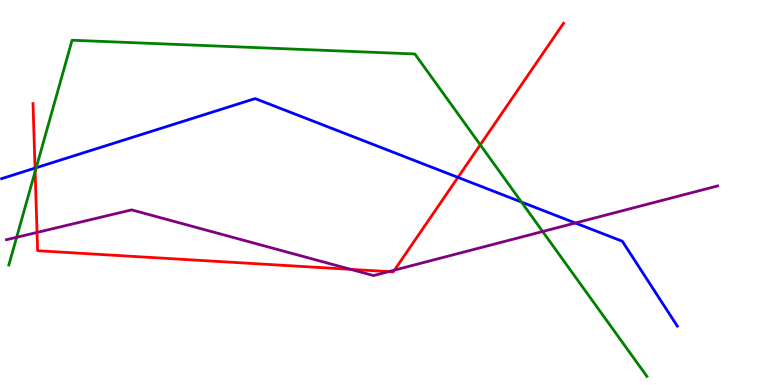[{'lines': ['blue', 'red'], 'intersections': [{'x': 0.452, 'y': 5.63}, {'x': 5.91, 'y': 5.39}]}, {'lines': ['green', 'red'], 'intersections': [{'x': 0.453, 'y': 5.54}, {'x': 6.2, 'y': 6.24}]}, {'lines': ['purple', 'red'], 'intersections': [{'x': 0.478, 'y': 3.96}, {'x': 4.53, 'y': 3.0}, {'x': 5.02, 'y': 2.95}, {'x': 5.09, 'y': 2.98}]}, {'lines': ['blue', 'green'], 'intersections': [{'x': 0.467, 'y': 5.64}, {'x': 6.73, 'y': 4.75}]}, {'lines': ['blue', 'purple'], 'intersections': [{'x': 7.42, 'y': 4.21}]}, {'lines': ['green', 'purple'], 'intersections': [{'x': 0.215, 'y': 3.84}, {'x': 7.0, 'y': 3.99}]}]